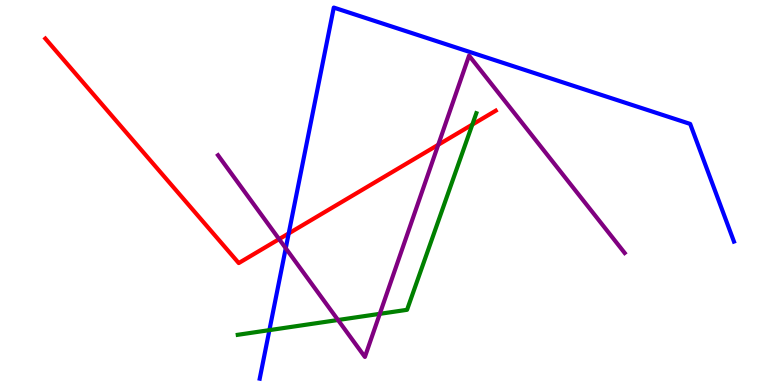[{'lines': ['blue', 'red'], 'intersections': [{'x': 3.73, 'y': 3.94}]}, {'lines': ['green', 'red'], 'intersections': [{'x': 6.09, 'y': 6.76}]}, {'lines': ['purple', 'red'], 'intersections': [{'x': 3.6, 'y': 3.79}, {'x': 5.65, 'y': 6.24}]}, {'lines': ['blue', 'green'], 'intersections': [{'x': 3.48, 'y': 1.43}]}, {'lines': ['blue', 'purple'], 'intersections': [{'x': 3.69, 'y': 3.55}]}, {'lines': ['green', 'purple'], 'intersections': [{'x': 4.36, 'y': 1.69}, {'x': 4.9, 'y': 1.85}]}]